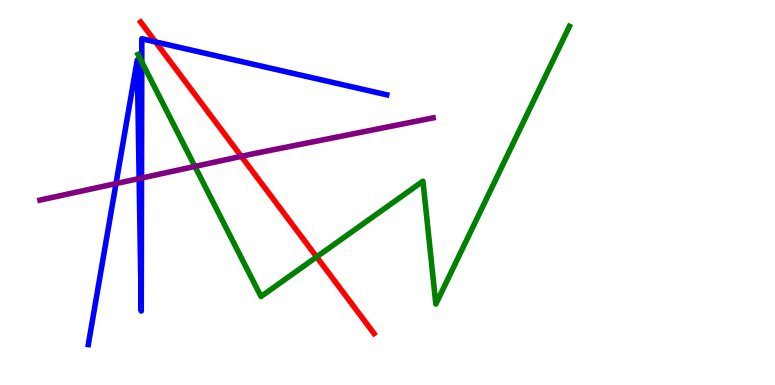[{'lines': ['blue', 'red'], 'intersections': [{'x': 2.01, 'y': 8.91}]}, {'lines': ['green', 'red'], 'intersections': [{'x': 4.09, 'y': 3.33}]}, {'lines': ['purple', 'red'], 'intersections': [{'x': 3.11, 'y': 5.94}]}, {'lines': ['blue', 'green'], 'intersections': [{'x': 1.83, 'y': 8.39}]}, {'lines': ['blue', 'purple'], 'intersections': [{'x': 1.5, 'y': 5.23}, {'x': 1.8, 'y': 5.36}, {'x': 1.83, 'y': 5.38}]}, {'lines': ['green', 'purple'], 'intersections': [{'x': 2.51, 'y': 5.68}]}]